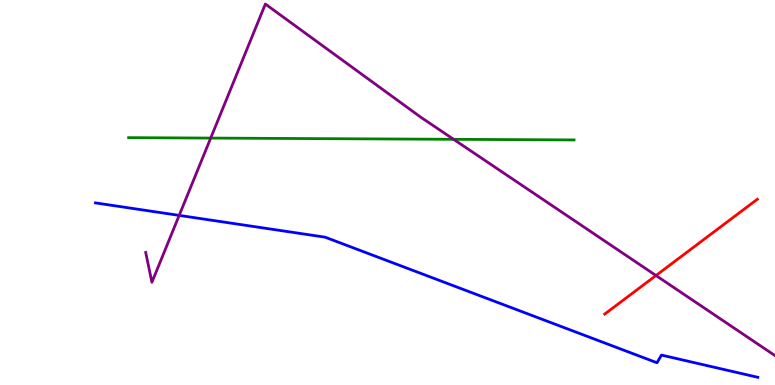[{'lines': ['blue', 'red'], 'intersections': []}, {'lines': ['green', 'red'], 'intersections': []}, {'lines': ['purple', 'red'], 'intersections': [{'x': 8.46, 'y': 2.84}]}, {'lines': ['blue', 'green'], 'intersections': []}, {'lines': ['blue', 'purple'], 'intersections': [{'x': 2.31, 'y': 4.41}]}, {'lines': ['green', 'purple'], 'intersections': [{'x': 2.72, 'y': 6.41}, {'x': 5.85, 'y': 6.38}]}]